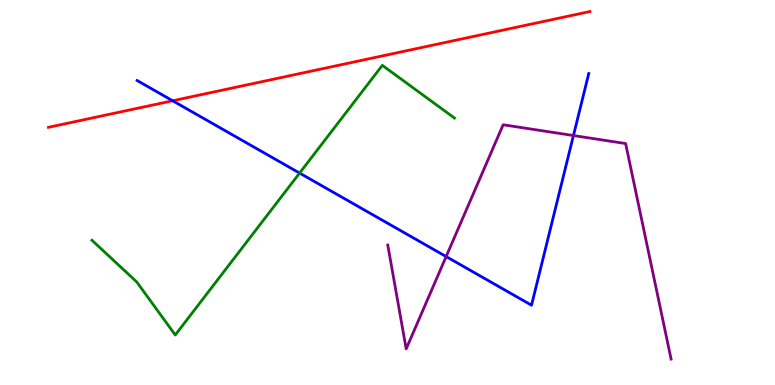[{'lines': ['blue', 'red'], 'intersections': [{'x': 2.23, 'y': 7.38}]}, {'lines': ['green', 'red'], 'intersections': []}, {'lines': ['purple', 'red'], 'intersections': []}, {'lines': ['blue', 'green'], 'intersections': [{'x': 3.87, 'y': 5.5}]}, {'lines': ['blue', 'purple'], 'intersections': [{'x': 5.76, 'y': 3.34}, {'x': 7.4, 'y': 6.48}]}, {'lines': ['green', 'purple'], 'intersections': []}]